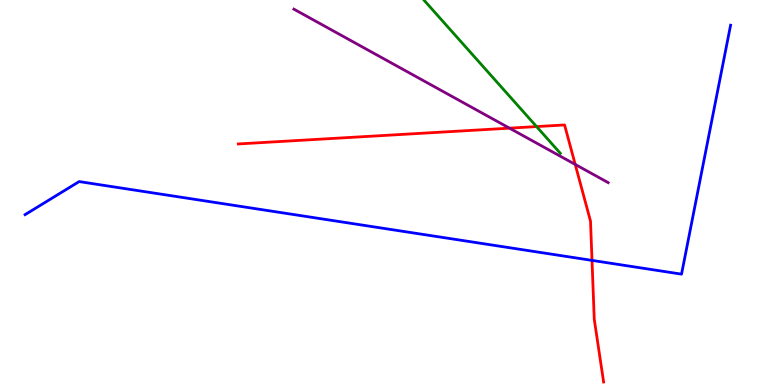[{'lines': ['blue', 'red'], 'intersections': [{'x': 7.64, 'y': 3.24}]}, {'lines': ['green', 'red'], 'intersections': [{'x': 6.92, 'y': 6.71}]}, {'lines': ['purple', 'red'], 'intersections': [{'x': 6.57, 'y': 6.67}, {'x': 7.42, 'y': 5.73}]}, {'lines': ['blue', 'green'], 'intersections': []}, {'lines': ['blue', 'purple'], 'intersections': []}, {'lines': ['green', 'purple'], 'intersections': []}]